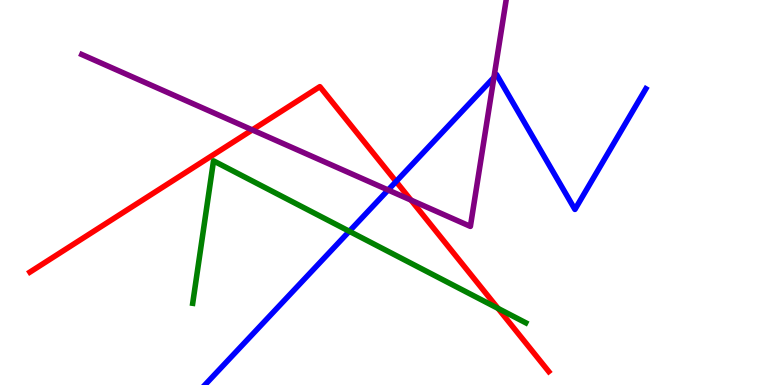[{'lines': ['blue', 'red'], 'intersections': [{'x': 5.11, 'y': 5.28}]}, {'lines': ['green', 'red'], 'intersections': [{'x': 6.43, 'y': 1.99}]}, {'lines': ['purple', 'red'], 'intersections': [{'x': 3.25, 'y': 6.63}, {'x': 5.3, 'y': 4.8}]}, {'lines': ['blue', 'green'], 'intersections': [{'x': 4.51, 'y': 3.99}]}, {'lines': ['blue', 'purple'], 'intersections': [{'x': 5.01, 'y': 5.07}, {'x': 6.37, 'y': 7.99}]}, {'lines': ['green', 'purple'], 'intersections': []}]